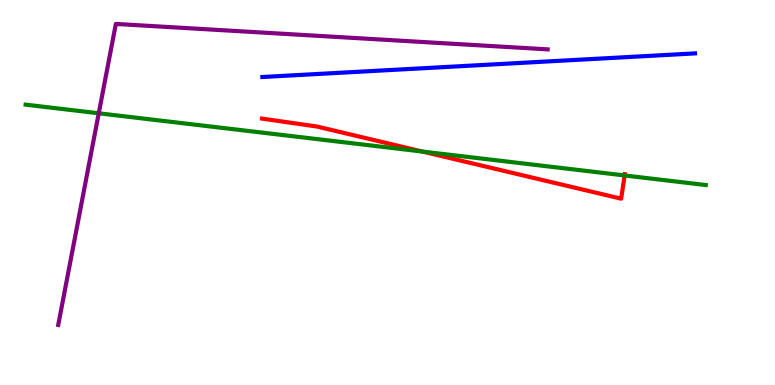[{'lines': ['blue', 'red'], 'intersections': []}, {'lines': ['green', 'red'], 'intersections': [{'x': 5.45, 'y': 6.06}, {'x': 8.06, 'y': 5.44}]}, {'lines': ['purple', 'red'], 'intersections': []}, {'lines': ['blue', 'green'], 'intersections': []}, {'lines': ['blue', 'purple'], 'intersections': []}, {'lines': ['green', 'purple'], 'intersections': [{'x': 1.27, 'y': 7.06}]}]